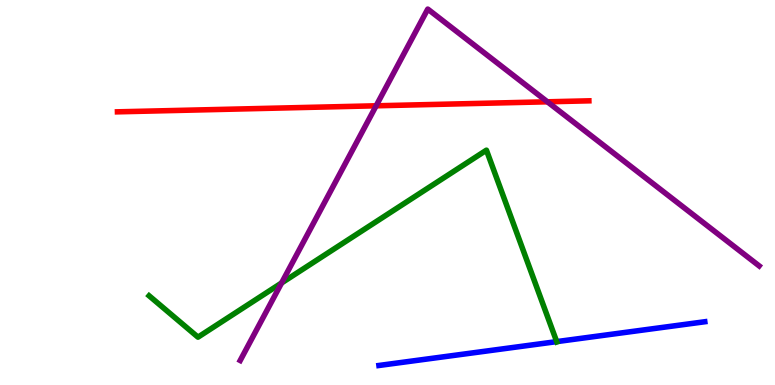[{'lines': ['blue', 'red'], 'intersections': []}, {'lines': ['green', 'red'], 'intersections': []}, {'lines': ['purple', 'red'], 'intersections': [{'x': 4.85, 'y': 7.25}, {'x': 7.06, 'y': 7.36}]}, {'lines': ['blue', 'green'], 'intersections': [{'x': 7.18, 'y': 1.13}]}, {'lines': ['blue', 'purple'], 'intersections': []}, {'lines': ['green', 'purple'], 'intersections': [{'x': 3.63, 'y': 2.65}]}]